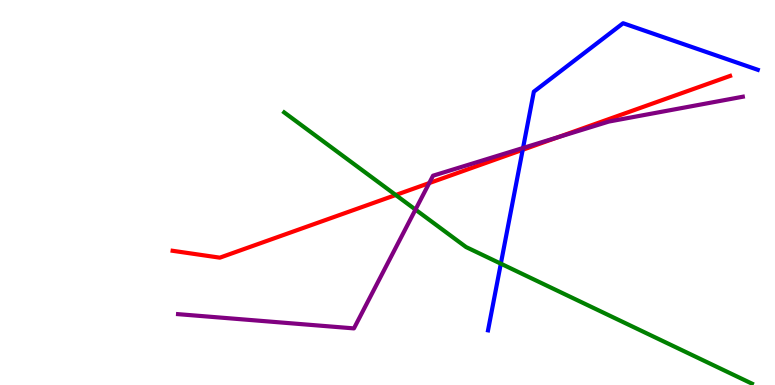[{'lines': ['blue', 'red'], 'intersections': [{'x': 6.74, 'y': 6.11}]}, {'lines': ['green', 'red'], 'intersections': [{'x': 5.11, 'y': 4.93}]}, {'lines': ['purple', 'red'], 'intersections': [{'x': 5.54, 'y': 5.24}, {'x': 7.2, 'y': 6.44}]}, {'lines': ['blue', 'green'], 'intersections': [{'x': 6.46, 'y': 3.15}]}, {'lines': ['blue', 'purple'], 'intersections': [{'x': 6.75, 'y': 6.16}]}, {'lines': ['green', 'purple'], 'intersections': [{'x': 5.36, 'y': 4.56}]}]